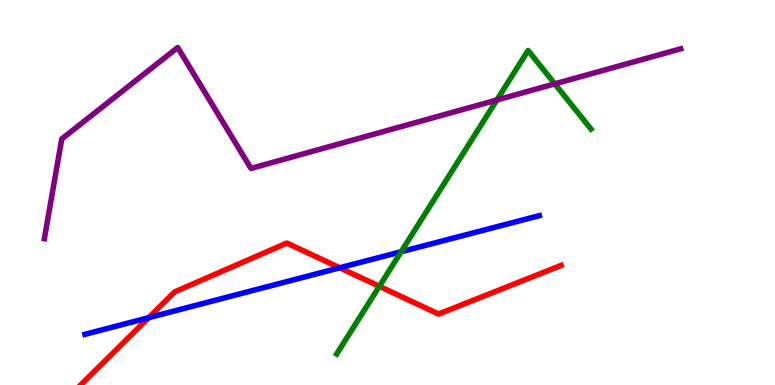[{'lines': ['blue', 'red'], 'intersections': [{'x': 1.92, 'y': 1.75}, {'x': 4.38, 'y': 3.04}]}, {'lines': ['green', 'red'], 'intersections': [{'x': 4.89, 'y': 2.56}]}, {'lines': ['purple', 'red'], 'intersections': []}, {'lines': ['blue', 'green'], 'intersections': [{'x': 5.18, 'y': 3.46}]}, {'lines': ['blue', 'purple'], 'intersections': []}, {'lines': ['green', 'purple'], 'intersections': [{'x': 6.41, 'y': 7.4}, {'x': 7.16, 'y': 7.82}]}]